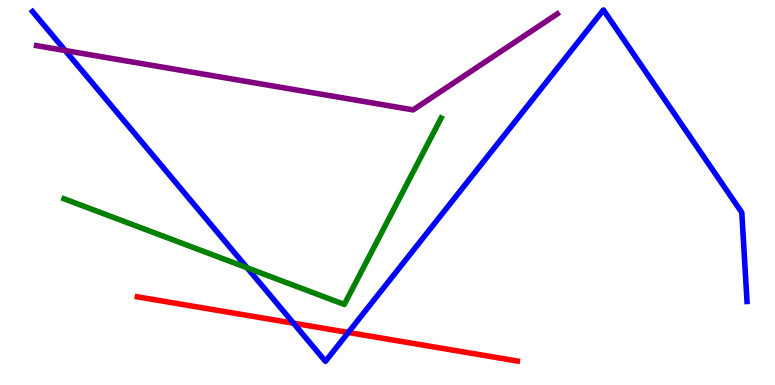[{'lines': ['blue', 'red'], 'intersections': [{'x': 3.79, 'y': 1.6}, {'x': 4.49, 'y': 1.36}]}, {'lines': ['green', 'red'], 'intersections': []}, {'lines': ['purple', 'red'], 'intersections': []}, {'lines': ['blue', 'green'], 'intersections': [{'x': 3.19, 'y': 3.04}]}, {'lines': ['blue', 'purple'], 'intersections': [{'x': 0.841, 'y': 8.69}]}, {'lines': ['green', 'purple'], 'intersections': []}]